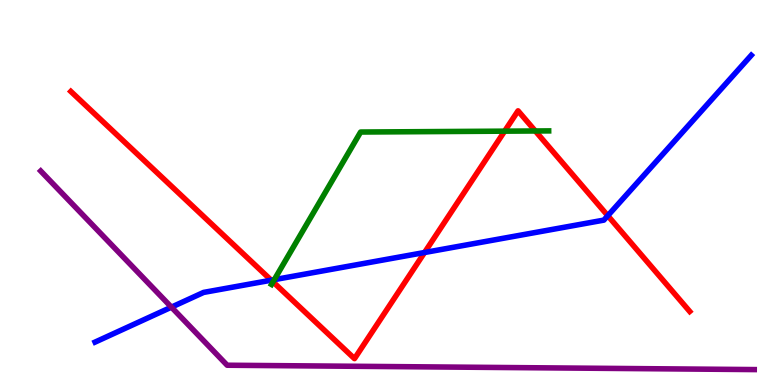[{'lines': ['blue', 'red'], 'intersections': [{'x': 3.5, 'y': 2.72}, {'x': 5.48, 'y': 3.44}, {'x': 7.84, 'y': 4.4}]}, {'lines': ['green', 'red'], 'intersections': [{'x': 3.52, 'y': 2.68}, {'x': 6.51, 'y': 6.59}, {'x': 6.91, 'y': 6.6}]}, {'lines': ['purple', 'red'], 'intersections': []}, {'lines': ['blue', 'green'], 'intersections': [{'x': 3.54, 'y': 2.74}]}, {'lines': ['blue', 'purple'], 'intersections': [{'x': 2.21, 'y': 2.02}]}, {'lines': ['green', 'purple'], 'intersections': []}]